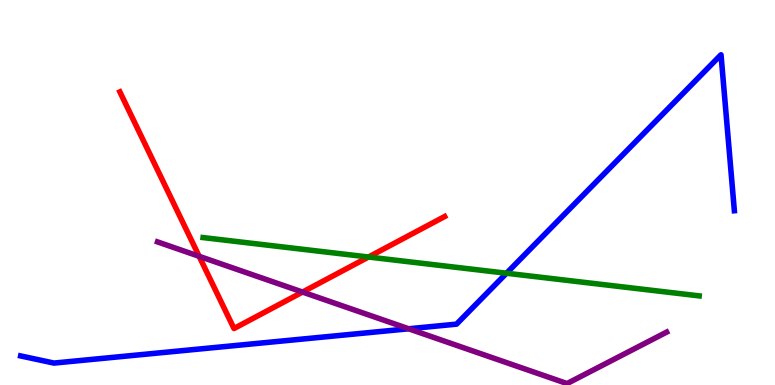[{'lines': ['blue', 'red'], 'intersections': []}, {'lines': ['green', 'red'], 'intersections': [{'x': 4.75, 'y': 3.32}]}, {'lines': ['purple', 'red'], 'intersections': [{'x': 2.57, 'y': 3.34}, {'x': 3.9, 'y': 2.41}]}, {'lines': ['blue', 'green'], 'intersections': [{'x': 6.54, 'y': 2.9}]}, {'lines': ['blue', 'purple'], 'intersections': [{'x': 5.27, 'y': 1.46}]}, {'lines': ['green', 'purple'], 'intersections': []}]